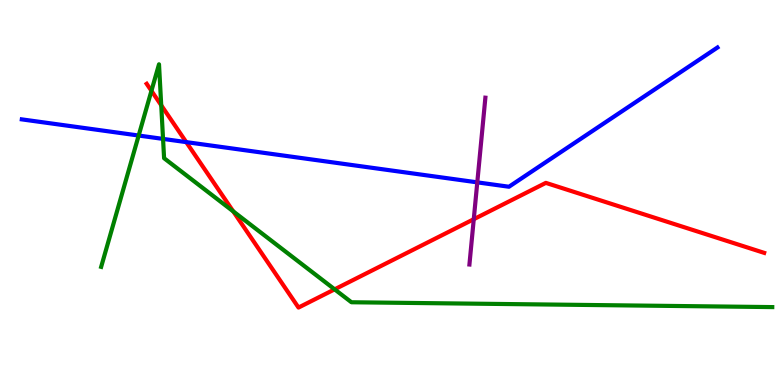[{'lines': ['blue', 'red'], 'intersections': [{'x': 2.4, 'y': 6.31}]}, {'lines': ['green', 'red'], 'intersections': [{'x': 1.95, 'y': 7.64}, {'x': 2.08, 'y': 7.27}, {'x': 3.01, 'y': 4.51}, {'x': 4.32, 'y': 2.48}]}, {'lines': ['purple', 'red'], 'intersections': [{'x': 6.11, 'y': 4.31}]}, {'lines': ['blue', 'green'], 'intersections': [{'x': 1.79, 'y': 6.48}, {'x': 2.1, 'y': 6.39}]}, {'lines': ['blue', 'purple'], 'intersections': [{'x': 6.16, 'y': 5.26}]}, {'lines': ['green', 'purple'], 'intersections': []}]